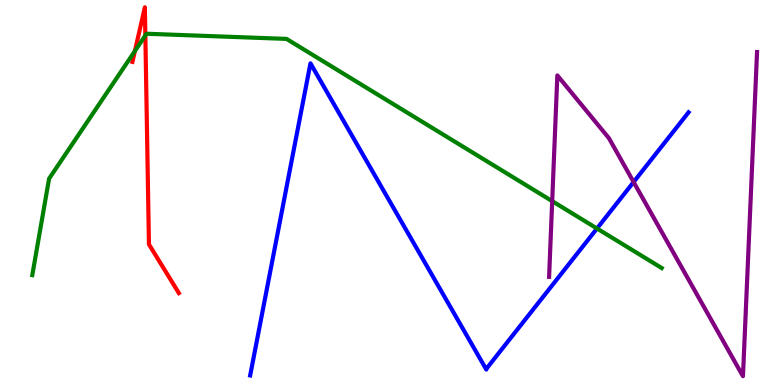[{'lines': ['blue', 'red'], 'intersections': []}, {'lines': ['green', 'red'], 'intersections': [{'x': 1.74, 'y': 8.67}, {'x': 1.88, 'y': 9.08}]}, {'lines': ['purple', 'red'], 'intersections': []}, {'lines': ['blue', 'green'], 'intersections': [{'x': 7.7, 'y': 4.07}]}, {'lines': ['blue', 'purple'], 'intersections': [{'x': 8.18, 'y': 5.27}]}, {'lines': ['green', 'purple'], 'intersections': [{'x': 7.13, 'y': 4.78}]}]